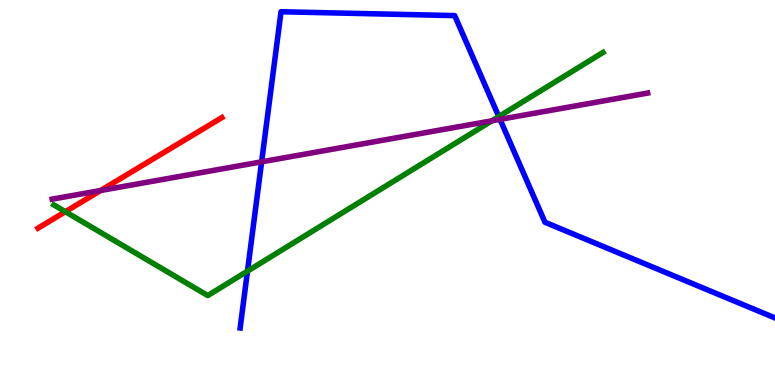[{'lines': ['blue', 'red'], 'intersections': []}, {'lines': ['green', 'red'], 'intersections': [{'x': 0.844, 'y': 4.5}]}, {'lines': ['purple', 'red'], 'intersections': [{'x': 1.3, 'y': 5.05}]}, {'lines': ['blue', 'green'], 'intersections': [{'x': 3.19, 'y': 2.96}, {'x': 6.44, 'y': 6.97}]}, {'lines': ['blue', 'purple'], 'intersections': [{'x': 3.38, 'y': 5.8}, {'x': 6.45, 'y': 6.9}]}, {'lines': ['green', 'purple'], 'intersections': [{'x': 6.35, 'y': 6.86}]}]